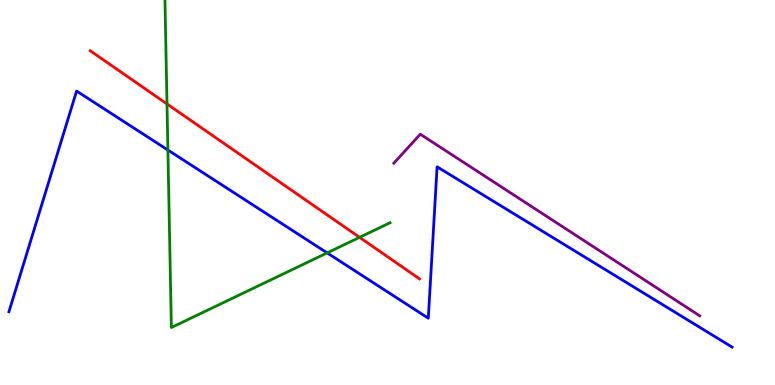[{'lines': ['blue', 'red'], 'intersections': []}, {'lines': ['green', 'red'], 'intersections': [{'x': 2.15, 'y': 7.3}, {'x': 4.64, 'y': 3.84}]}, {'lines': ['purple', 'red'], 'intersections': []}, {'lines': ['blue', 'green'], 'intersections': [{'x': 2.17, 'y': 6.1}, {'x': 4.22, 'y': 3.43}]}, {'lines': ['blue', 'purple'], 'intersections': []}, {'lines': ['green', 'purple'], 'intersections': []}]